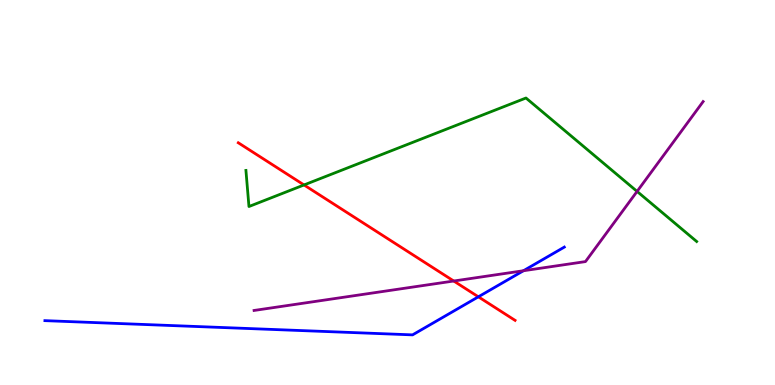[{'lines': ['blue', 'red'], 'intersections': [{'x': 6.17, 'y': 2.29}]}, {'lines': ['green', 'red'], 'intersections': [{'x': 3.92, 'y': 5.2}]}, {'lines': ['purple', 'red'], 'intersections': [{'x': 5.85, 'y': 2.7}]}, {'lines': ['blue', 'green'], 'intersections': []}, {'lines': ['blue', 'purple'], 'intersections': [{'x': 6.75, 'y': 2.97}]}, {'lines': ['green', 'purple'], 'intersections': [{'x': 8.22, 'y': 5.03}]}]